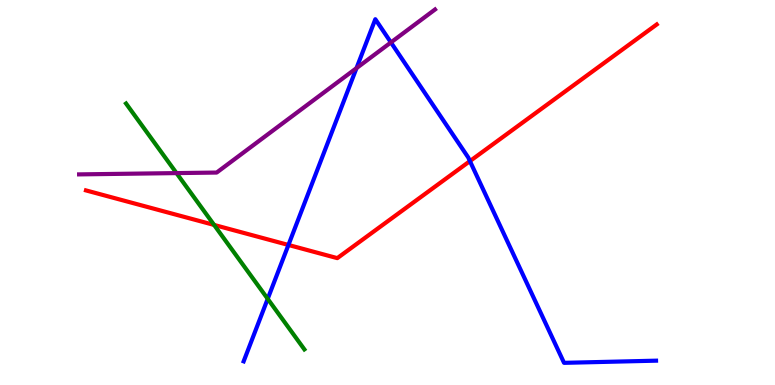[{'lines': ['blue', 'red'], 'intersections': [{'x': 3.72, 'y': 3.64}, {'x': 6.06, 'y': 5.82}]}, {'lines': ['green', 'red'], 'intersections': [{'x': 2.76, 'y': 4.16}]}, {'lines': ['purple', 'red'], 'intersections': []}, {'lines': ['blue', 'green'], 'intersections': [{'x': 3.45, 'y': 2.24}]}, {'lines': ['blue', 'purple'], 'intersections': [{'x': 4.6, 'y': 8.23}, {'x': 5.04, 'y': 8.9}]}, {'lines': ['green', 'purple'], 'intersections': [{'x': 2.28, 'y': 5.5}]}]